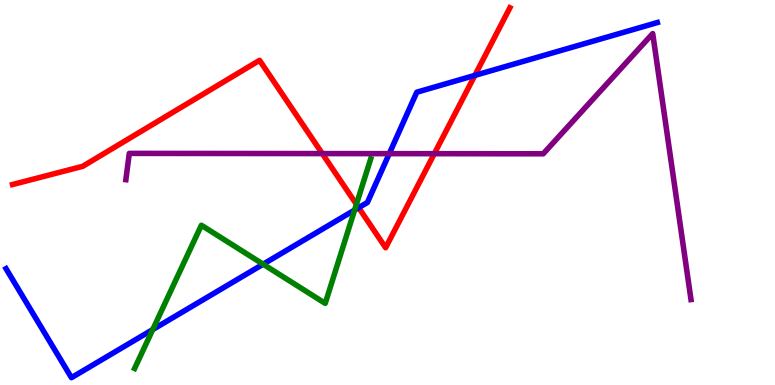[{'lines': ['blue', 'red'], 'intersections': [{'x': 4.63, 'y': 4.61}, {'x': 6.13, 'y': 8.04}]}, {'lines': ['green', 'red'], 'intersections': [{'x': 4.6, 'y': 4.69}]}, {'lines': ['purple', 'red'], 'intersections': [{'x': 4.16, 'y': 6.01}, {'x': 5.6, 'y': 6.01}]}, {'lines': ['blue', 'green'], 'intersections': [{'x': 1.97, 'y': 1.44}, {'x': 3.4, 'y': 3.14}, {'x': 4.58, 'y': 4.54}]}, {'lines': ['blue', 'purple'], 'intersections': [{'x': 5.02, 'y': 6.01}]}, {'lines': ['green', 'purple'], 'intersections': []}]